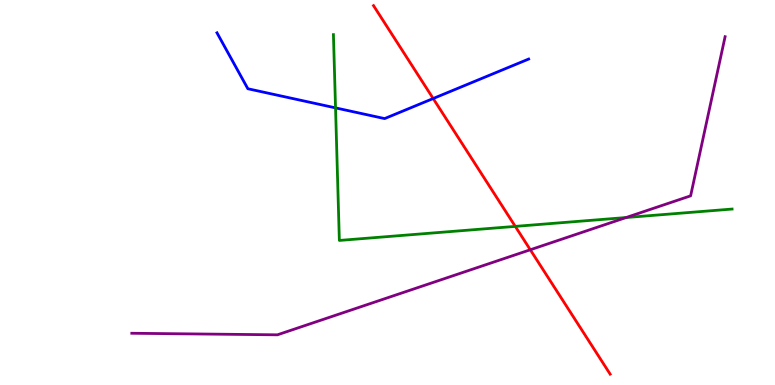[{'lines': ['blue', 'red'], 'intersections': [{'x': 5.59, 'y': 7.44}]}, {'lines': ['green', 'red'], 'intersections': [{'x': 6.65, 'y': 4.12}]}, {'lines': ['purple', 'red'], 'intersections': [{'x': 6.84, 'y': 3.51}]}, {'lines': ['blue', 'green'], 'intersections': [{'x': 4.33, 'y': 7.2}]}, {'lines': ['blue', 'purple'], 'intersections': []}, {'lines': ['green', 'purple'], 'intersections': [{'x': 8.08, 'y': 4.35}]}]